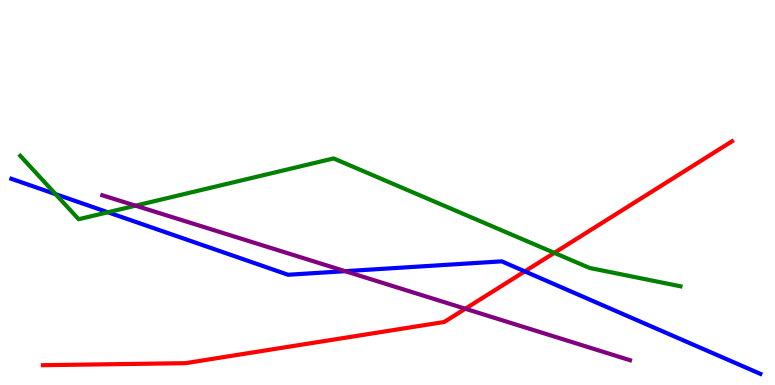[{'lines': ['blue', 'red'], 'intersections': [{'x': 6.77, 'y': 2.95}]}, {'lines': ['green', 'red'], 'intersections': [{'x': 7.15, 'y': 3.43}]}, {'lines': ['purple', 'red'], 'intersections': [{'x': 6.0, 'y': 1.98}]}, {'lines': ['blue', 'green'], 'intersections': [{'x': 0.717, 'y': 4.96}, {'x': 1.39, 'y': 4.49}]}, {'lines': ['blue', 'purple'], 'intersections': [{'x': 4.45, 'y': 2.96}]}, {'lines': ['green', 'purple'], 'intersections': [{'x': 1.75, 'y': 4.66}]}]